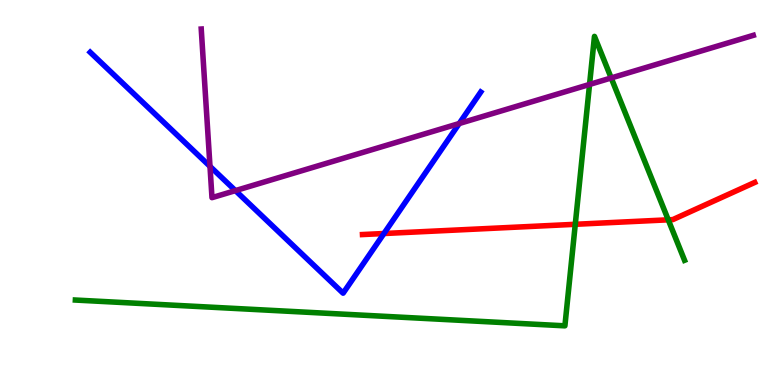[{'lines': ['blue', 'red'], 'intersections': [{'x': 4.95, 'y': 3.93}]}, {'lines': ['green', 'red'], 'intersections': [{'x': 7.42, 'y': 4.17}, {'x': 8.62, 'y': 4.29}]}, {'lines': ['purple', 'red'], 'intersections': []}, {'lines': ['blue', 'green'], 'intersections': []}, {'lines': ['blue', 'purple'], 'intersections': [{'x': 2.71, 'y': 5.68}, {'x': 3.04, 'y': 5.05}, {'x': 5.93, 'y': 6.79}]}, {'lines': ['green', 'purple'], 'intersections': [{'x': 7.61, 'y': 7.81}, {'x': 7.89, 'y': 7.98}]}]